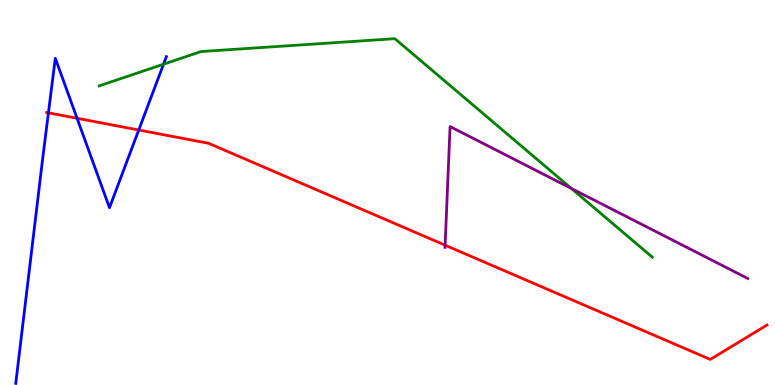[{'lines': ['blue', 'red'], 'intersections': [{'x': 0.625, 'y': 7.07}, {'x': 0.994, 'y': 6.93}, {'x': 1.79, 'y': 6.62}]}, {'lines': ['green', 'red'], 'intersections': []}, {'lines': ['purple', 'red'], 'intersections': [{'x': 5.74, 'y': 3.63}]}, {'lines': ['blue', 'green'], 'intersections': [{'x': 2.11, 'y': 8.33}]}, {'lines': ['blue', 'purple'], 'intersections': []}, {'lines': ['green', 'purple'], 'intersections': [{'x': 7.37, 'y': 5.11}]}]